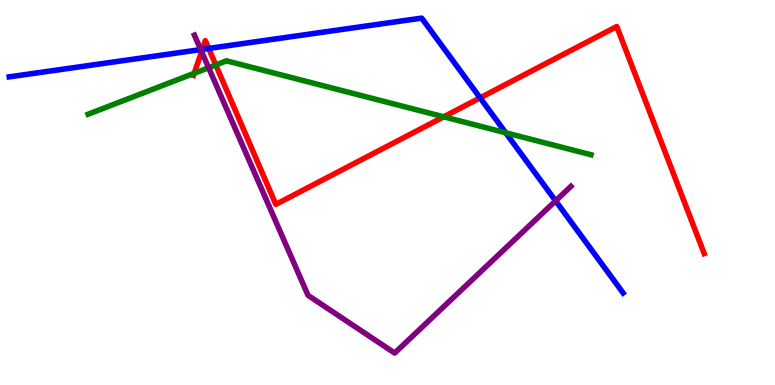[{'lines': ['blue', 'red'], 'intersections': [{'x': 2.61, 'y': 8.72}, {'x': 2.69, 'y': 8.74}, {'x': 6.19, 'y': 7.46}]}, {'lines': ['green', 'red'], 'intersections': [{'x': 2.51, 'y': 8.1}, {'x': 2.78, 'y': 8.31}, {'x': 5.73, 'y': 6.97}]}, {'lines': ['purple', 'red'], 'intersections': [{'x': 2.6, 'y': 8.66}]}, {'lines': ['blue', 'green'], 'intersections': [{'x': 6.53, 'y': 6.55}]}, {'lines': ['blue', 'purple'], 'intersections': [{'x': 2.59, 'y': 8.71}, {'x': 7.17, 'y': 4.78}]}, {'lines': ['green', 'purple'], 'intersections': [{'x': 2.69, 'y': 8.24}]}]